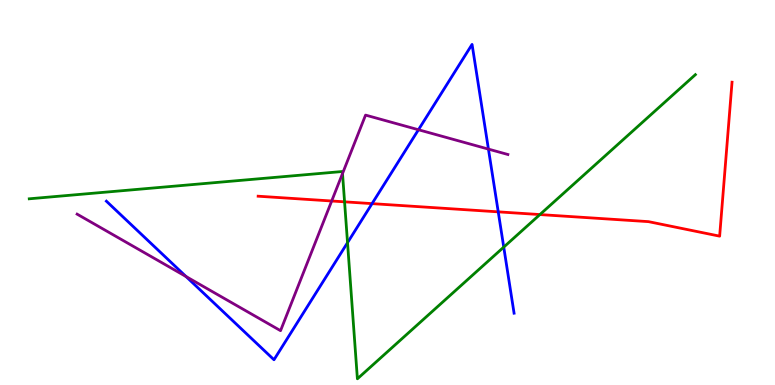[{'lines': ['blue', 'red'], 'intersections': [{'x': 4.8, 'y': 4.71}, {'x': 6.43, 'y': 4.5}]}, {'lines': ['green', 'red'], 'intersections': [{'x': 4.45, 'y': 4.76}, {'x': 6.97, 'y': 4.43}]}, {'lines': ['purple', 'red'], 'intersections': [{'x': 4.28, 'y': 4.78}]}, {'lines': ['blue', 'green'], 'intersections': [{'x': 4.48, 'y': 3.7}, {'x': 6.5, 'y': 3.58}]}, {'lines': ['blue', 'purple'], 'intersections': [{'x': 2.4, 'y': 2.82}, {'x': 5.4, 'y': 6.63}, {'x': 6.3, 'y': 6.13}]}, {'lines': ['green', 'purple'], 'intersections': [{'x': 4.42, 'y': 5.49}]}]